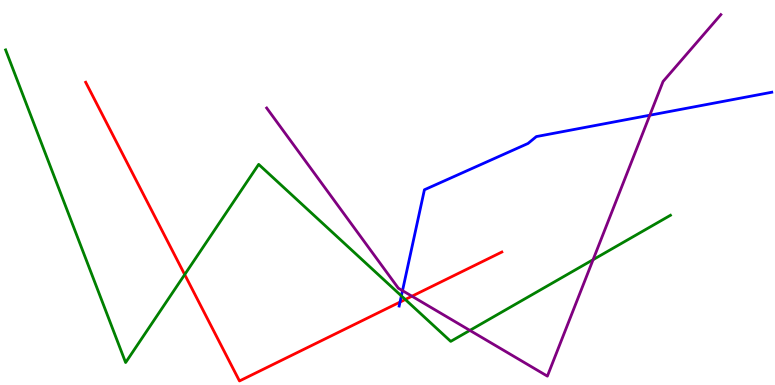[{'lines': ['blue', 'red'], 'intersections': [{'x': 5.16, 'y': 2.15}]}, {'lines': ['green', 'red'], 'intersections': [{'x': 2.38, 'y': 2.87}, {'x': 5.23, 'y': 2.22}]}, {'lines': ['purple', 'red'], 'intersections': [{'x': 5.32, 'y': 2.31}]}, {'lines': ['blue', 'green'], 'intersections': [{'x': 5.18, 'y': 2.31}]}, {'lines': ['blue', 'purple'], 'intersections': [{'x': 5.19, 'y': 2.45}, {'x': 8.38, 'y': 7.01}]}, {'lines': ['green', 'purple'], 'intersections': [{'x': 6.06, 'y': 1.42}, {'x': 7.65, 'y': 3.26}]}]